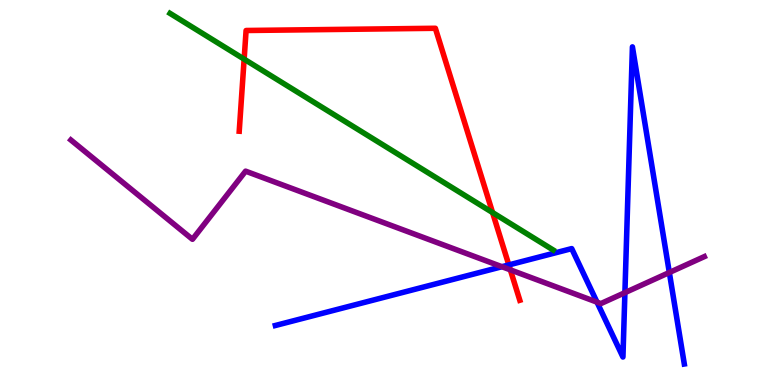[{'lines': ['blue', 'red'], 'intersections': [{'x': 6.57, 'y': 3.12}]}, {'lines': ['green', 'red'], 'intersections': [{'x': 3.15, 'y': 8.46}, {'x': 6.36, 'y': 4.48}]}, {'lines': ['purple', 'red'], 'intersections': [{'x': 6.59, 'y': 2.99}]}, {'lines': ['blue', 'green'], 'intersections': []}, {'lines': ['blue', 'purple'], 'intersections': [{'x': 6.48, 'y': 3.07}, {'x': 7.7, 'y': 2.15}, {'x': 8.06, 'y': 2.4}, {'x': 8.64, 'y': 2.92}]}, {'lines': ['green', 'purple'], 'intersections': []}]